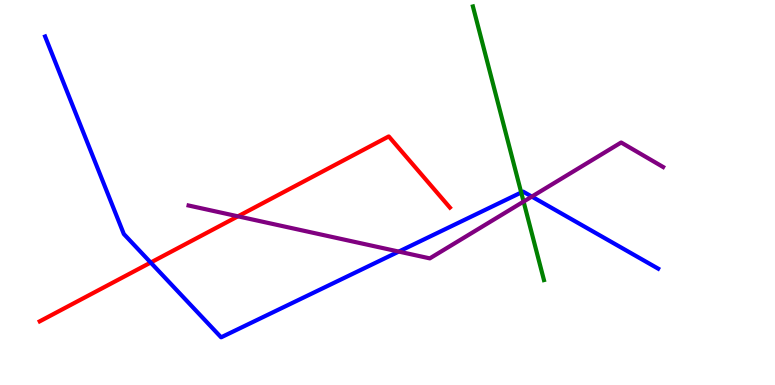[{'lines': ['blue', 'red'], 'intersections': [{'x': 1.94, 'y': 3.18}]}, {'lines': ['green', 'red'], 'intersections': []}, {'lines': ['purple', 'red'], 'intersections': [{'x': 3.07, 'y': 4.38}]}, {'lines': ['blue', 'green'], 'intersections': [{'x': 6.73, 'y': 5.0}]}, {'lines': ['blue', 'purple'], 'intersections': [{'x': 5.15, 'y': 3.47}, {'x': 6.86, 'y': 4.89}]}, {'lines': ['green', 'purple'], 'intersections': [{'x': 6.76, 'y': 4.76}]}]